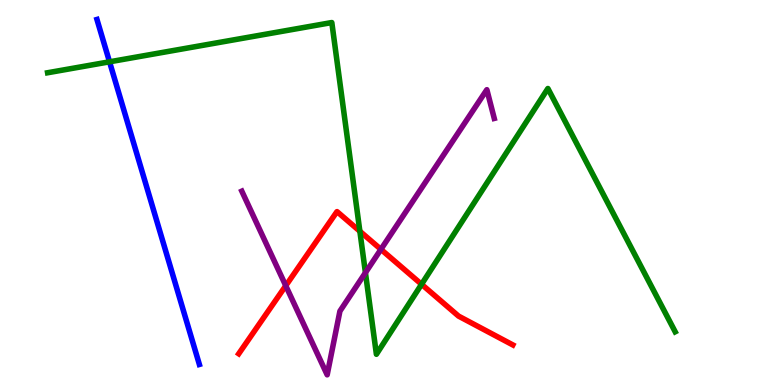[{'lines': ['blue', 'red'], 'intersections': []}, {'lines': ['green', 'red'], 'intersections': [{'x': 4.64, 'y': 3.99}, {'x': 5.44, 'y': 2.62}]}, {'lines': ['purple', 'red'], 'intersections': [{'x': 3.69, 'y': 2.58}, {'x': 4.92, 'y': 3.52}]}, {'lines': ['blue', 'green'], 'intersections': [{'x': 1.41, 'y': 8.39}]}, {'lines': ['blue', 'purple'], 'intersections': []}, {'lines': ['green', 'purple'], 'intersections': [{'x': 4.72, 'y': 2.92}]}]